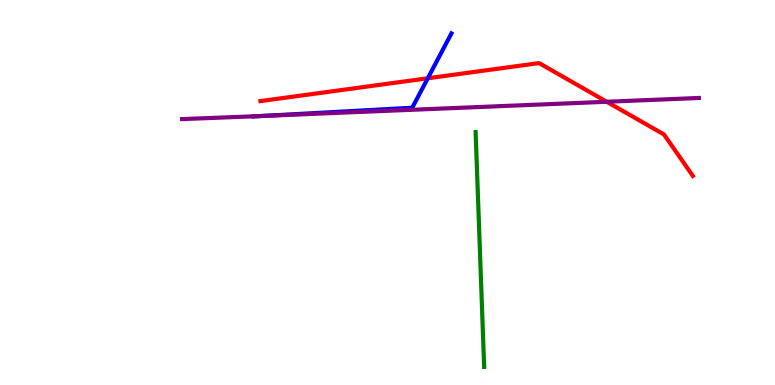[{'lines': ['blue', 'red'], 'intersections': [{'x': 5.52, 'y': 7.97}]}, {'lines': ['green', 'red'], 'intersections': []}, {'lines': ['purple', 'red'], 'intersections': [{'x': 7.83, 'y': 7.36}]}, {'lines': ['blue', 'green'], 'intersections': []}, {'lines': ['blue', 'purple'], 'intersections': [{'x': 3.41, 'y': 6.99}]}, {'lines': ['green', 'purple'], 'intersections': []}]